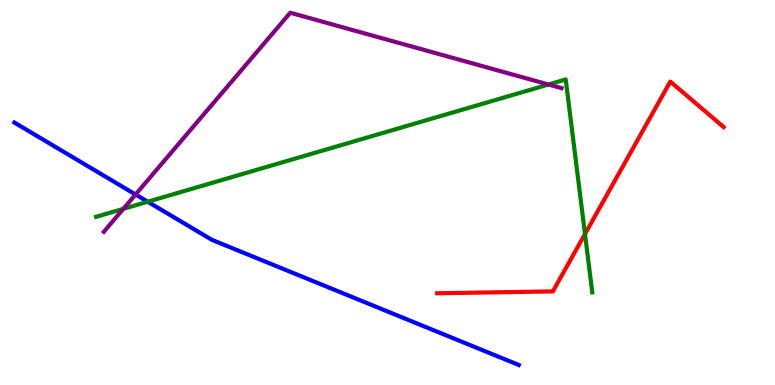[{'lines': ['blue', 'red'], 'intersections': []}, {'lines': ['green', 'red'], 'intersections': [{'x': 7.55, 'y': 3.92}]}, {'lines': ['purple', 'red'], 'intersections': []}, {'lines': ['blue', 'green'], 'intersections': [{'x': 1.91, 'y': 4.76}]}, {'lines': ['blue', 'purple'], 'intersections': [{'x': 1.75, 'y': 4.95}]}, {'lines': ['green', 'purple'], 'intersections': [{'x': 1.59, 'y': 4.58}, {'x': 7.08, 'y': 7.81}]}]